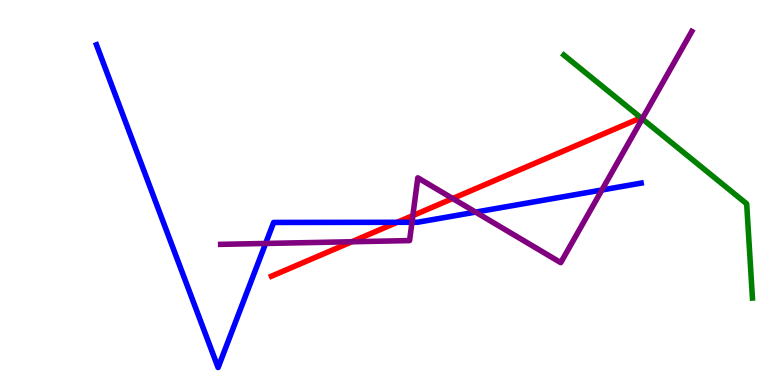[{'lines': ['blue', 'red'], 'intersections': [{'x': 5.12, 'y': 4.23}]}, {'lines': ['green', 'red'], 'intersections': [{'x': 8.27, 'y': 6.94}]}, {'lines': ['purple', 'red'], 'intersections': [{'x': 4.54, 'y': 3.72}, {'x': 5.33, 'y': 4.4}, {'x': 5.84, 'y': 4.84}]}, {'lines': ['blue', 'green'], 'intersections': []}, {'lines': ['blue', 'purple'], 'intersections': [{'x': 3.43, 'y': 3.68}, {'x': 5.32, 'y': 4.23}, {'x': 6.14, 'y': 4.49}, {'x': 7.77, 'y': 5.07}]}, {'lines': ['green', 'purple'], 'intersections': [{'x': 8.29, 'y': 6.91}]}]